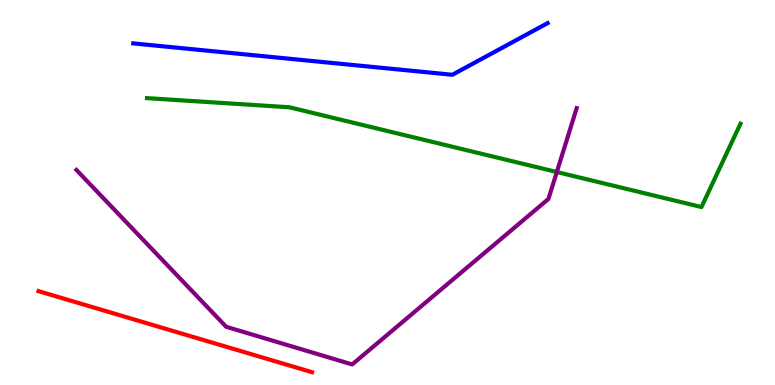[{'lines': ['blue', 'red'], 'intersections': []}, {'lines': ['green', 'red'], 'intersections': []}, {'lines': ['purple', 'red'], 'intersections': []}, {'lines': ['blue', 'green'], 'intersections': []}, {'lines': ['blue', 'purple'], 'intersections': []}, {'lines': ['green', 'purple'], 'intersections': [{'x': 7.18, 'y': 5.53}]}]